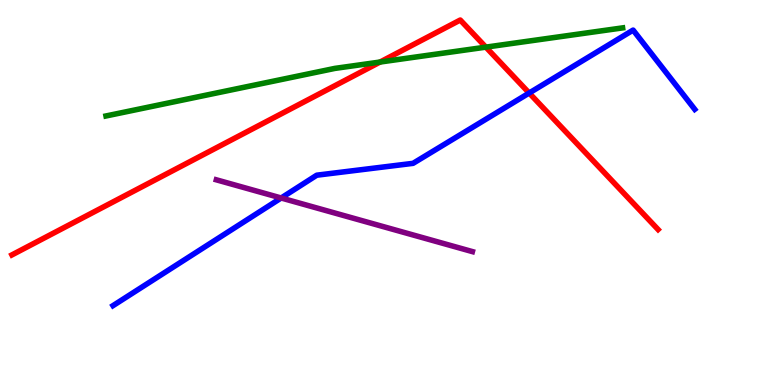[{'lines': ['blue', 'red'], 'intersections': [{'x': 6.83, 'y': 7.58}]}, {'lines': ['green', 'red'], 'intersections': [{'x': 4.9, 'y': 8.39}, {'x': 6.27, 'y': 8.78}]}, {'lines': ['purple', 'red'], 'intersections': []}, {'lines': ['blue', 'green'], 'intersections': []}, {'lines': ['blue', 'purple'], 'intersections': [{'x': 3.63, 'y': 4.86}]}, {'lines': ['green', 'purple'], 'intersections': []}]